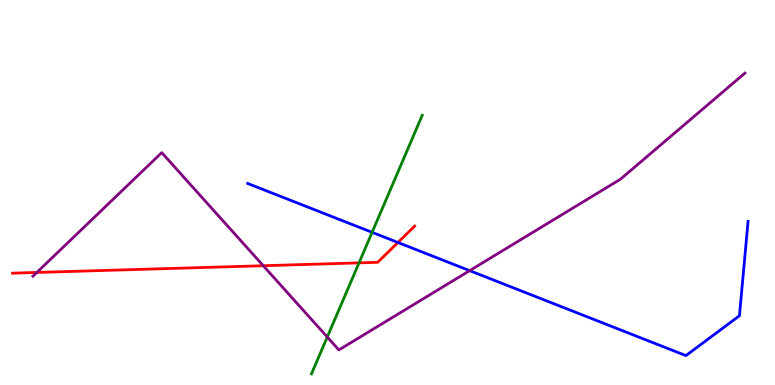[{'lines': ['blue', 'red'], 'intersections': [{'x': 5.13, 'y': 3.7}]}, {'lines': ['green', 'red'], 'intersections': [{'x': 4.63, 'y': 3.17}]}, {'lines': ['purple', 'red'], 'intersections': [{'x': 0.475, 'y': 2.92}, {'x': 3.4, 'y': 3.1}]}, {'lines': ['blue', 'green'], 'intersections': [{'x': 4.8, 'y': 3.97}]}, {'lines': ['blue', 'purple'], 'intersections': [{'x': 6.06, 'y': 2.97}]}, {'lines': ['green', 'purple'], 'intersections': [{'x': 4.22, 'y': 1.25}]}]